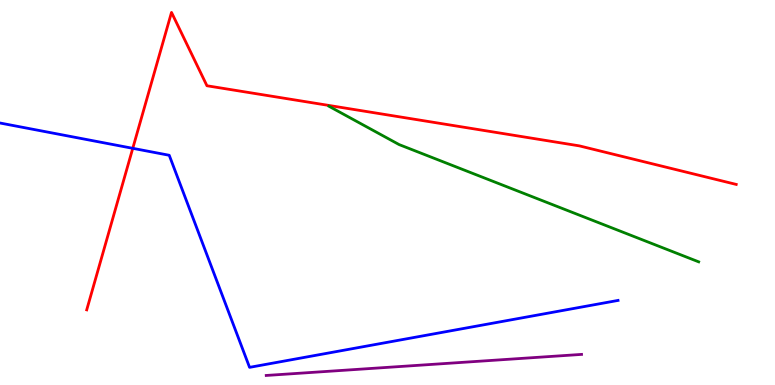[{'lines': ['blue', 'red'], 'intersections': [{'x': 1.71, 'y': 6.15}]}, {'lines': ['green', 'red'], 'intersections': []}, {'lines': ['purple', 'red'], 'intersections': []}, {'lines': ['blue', 'green'], 'intersections': []}, {'lines': ['blue', 'purple'], 'intersections': []}, {'lines': ['green', 'purple'], 'intersections': []}]